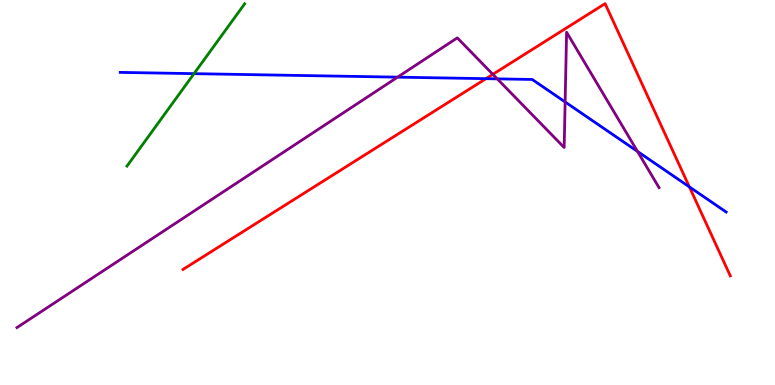[{'lines': ['blue', 'red'], 'intersections': [{'x': 6.27, 'y': 7.96}, {'x': 8.9, 'y': 5.15}]}, {'lines': ['green', 'red'], 'intersections': []}, {'lines': ['purple', 'red'], 'intersections': [{'x': 6.36, 'y': 8.07}]}, {'lines': ['blue', 'green'], 'intersections': [{'x': 2.5, 'y': 8.09}]}, {'lines': ['blue', 'purple'], 'intersections': [{'x': 5.13, 'y': 8.0}, {'x': 6.42, 'y': 7.95}, {'x': 7.29, 'y': 7.35}, {'x': 8.23, 'y': 6.07}]}, {'lines': ['green', 'purple'], 'intersections': []}]